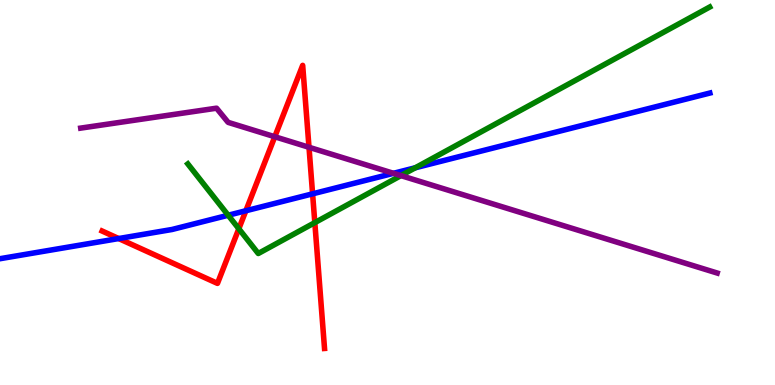[{'lines': ['blue', 'red'], 'intersections': [{'x': 1.53, 'y': 3.8}, {'x': 3.17, 'y': 4.53}, {'x': 4.03, 'y': 4.97}]}, {'lines': ['green', 'red'], 'intersections': [{'x': 3.08, 'y': 4.06}, {'x': 4.06, 'y': 4.22}]}, {'lines': ['purple', 'red'], 'intersections': [{'x': 3.55, 'y': 6.45}, {'x': 3.99, 'y': 6.17}]}, {'lines': ['blue', 'green'], 'intersections': [{'x': 2.94, 'y': 4.41}, {'x': 5.36, 'y': 5.64}]}, {'lines': ['blue', 'purple'], 'intersections': [{'x': 5.08, 'y': 5.5}]}, {'lines': ['green', 'purple'], 'intersections': [{'x': 5.17, 'y': 5.44}]}]